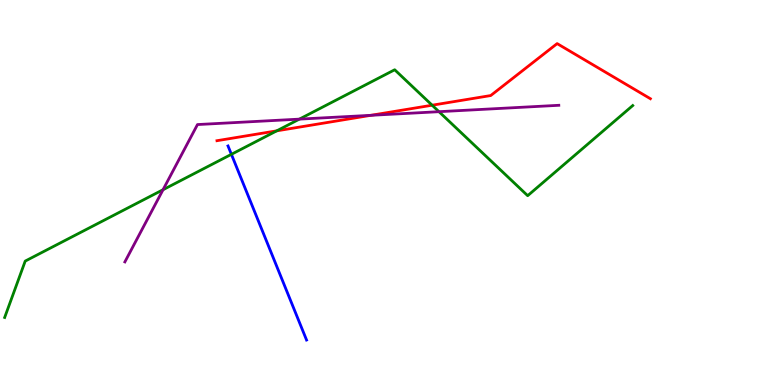[{'lines': ['blue', 'red'], 'intersections': []}, {'lines': ['green', 'red'], 'intersections': [{'x': 3.57, 'y': 6.6}, {'x': 5.58, 'y': 7.27}]}, {'lines': ['purple', 'red'], 'intersections': [{'x': 4.79, 'y': 7.0}]}, {'lines': ['blue', 'green'], 'intersections': [{'x': 2.99, 'y': 5.99}]}, {'lines': ['blue', 'purple'], 'intersections': []}, {'lines': ['green', 'purple'], 'intersections': [{'x': 2.1, 'y': 5.07}, {'x': 3.86, 'y': 6.91}, {'x': 5.66, 'y': 7.1}]}]